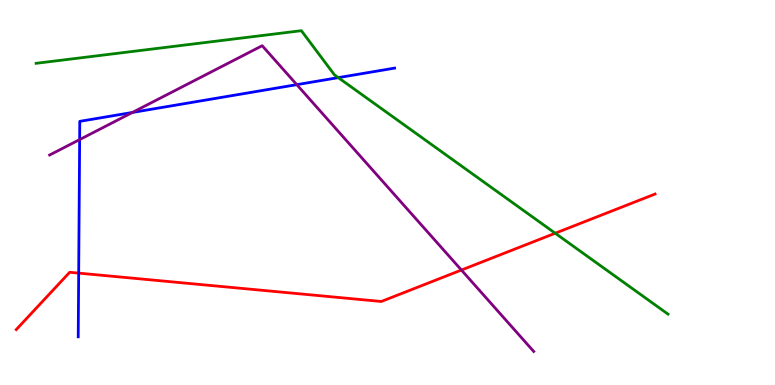[{'lines': ['blue', 'red'], 'intersections': [{'x': 1.02, 'y': 2.91}]}, {'lines': ['green', 'red'], 'intersections': [{'x': 7.16, 'y': 3.94}]}, {'lines': ['purple', 'red'], 'intersections': [{'x': 5.95, 'y': 2.99}]}, {'lines': ['blue', 'green'], 'intersections': [{'x': 4.37, 'y': 7.98}]}, {'lines': ['blue', 'purple'], 'intersections': [{'x': 1.03, 'y': 6.37}, {'x': 1.71, 'y': 7.08}, {'x': 3.83, 'y': 7.8}]}, {'lines': ['green', 'purple'], 'intersections': []}]